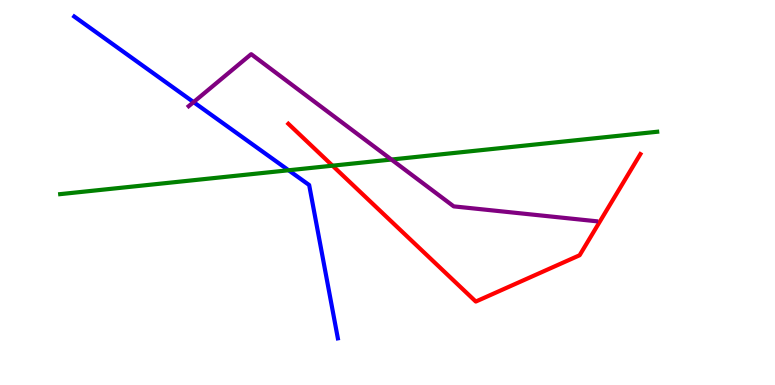[{'lines': ['blue', 'red'], 'intersections': []}, {'lines': ['green', 'red'], 'intersections': [{'x': 4.29, 'y': 5.7}]}, {'lines': ['purple', 'red'], 'intersections': []}, {'lines': ['blue', 'green'], 'intersections': [{'x': 3.72, 'y': 5.58}]}, {'lines': ['blue', 'purple'], 'intersections': [{'x': 2.5, 'y': 7.35}]}, {'lines': ['green', 'purple'], 'intersections': [{'x': 5.05, 'y': 5.86}]}]